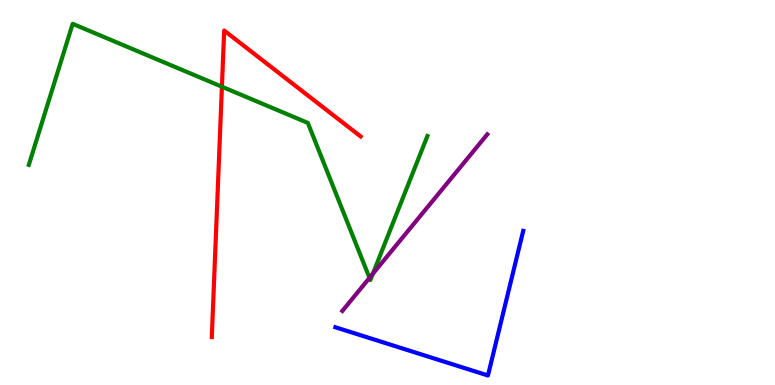[{'lines': ['blue', 'red'], 'intersections': []}, {'lines': ['green', 'red'], 'intersections': [{'x': 2.86, 'y': 7.75}]}, {'lines': ['purple', 'red'], 'intersections': []}, {'lines': ['blue', 'green'], 'intersections': []}, {'lines': ['blue', 'purple'], 'intersections': []}, {'lines': ['green', 'purple'], 'intersections': [{'x': 4.77, 'y': 2.78}, {'x': 4.81, 'y': 2.89}]}]